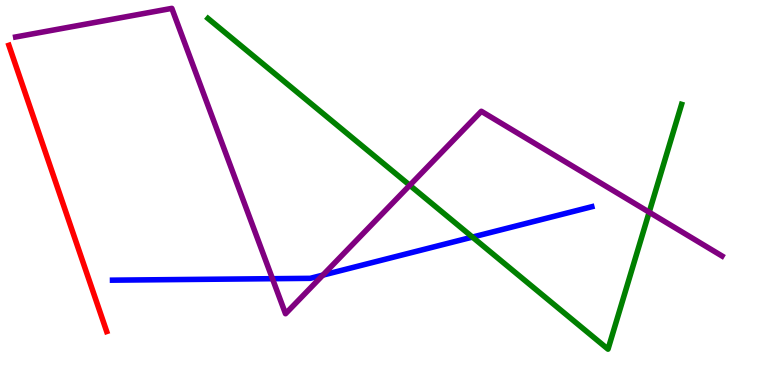[{'lines': ['blue', 'red'], 'intersections': []}, {'lines': ['green', 'red'], 'intersections': []}, {'lines': ['purple', 'red'], 'intersections': []}, {'lines': ['blue', 'green'], 'intersections': [{'x': 6.1, 'y': 3.84}]}, {'lines': ['blue', 'purple'], 'intersections': [{'x': 3.52, 'y': 2.76}, {'x': 4.17, 'y': 2.85}]}, {'lines': ['green', 'purple'], 'intersections': [{'x': 5.29, 'y': 5.19}, {'x': 8.38, 'y': 4.49}]}]